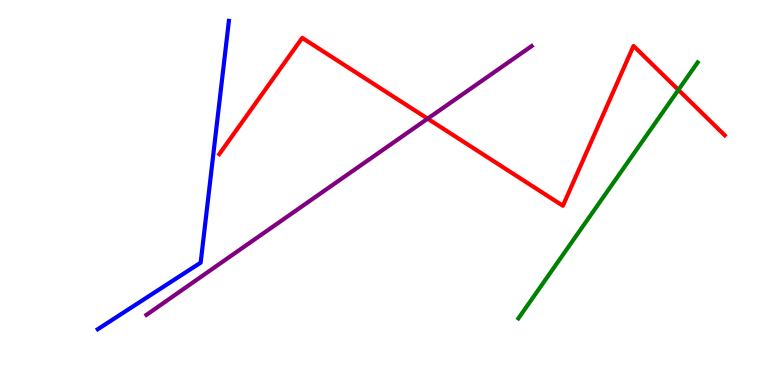[{'lines': ['blue', 'red'], 'intersections': []}, {'lines': ['green', 'red'], 'intersections': [{'x': 8.75, 'y': 7.67}]}, {'lines': ['purple', 'red'], 'intersections': [{'x': 5.52, 'y': 6.92}]}, {'lines': ['blue', 'green'], 'intersections': []}, {'lines': ['blue', 'purple'], 'intersections': []}, {'lines': ['green', 'purple'], 'intersections': []}]